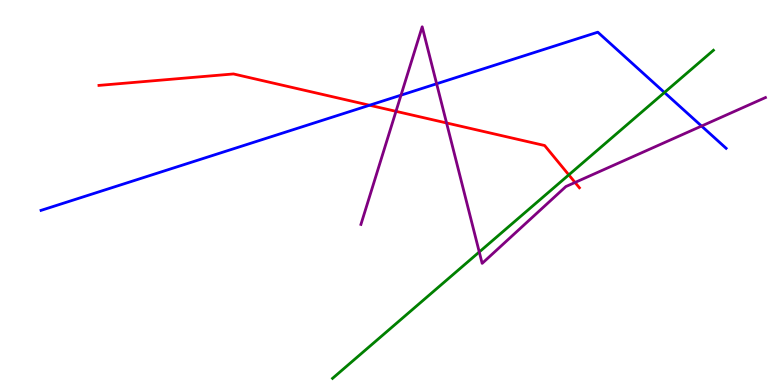[{'lines': ['blue', 'red'], 'intersections': [{'x': 4.77, 'y': 7.27}]}, {'lines': ['green', 'red'], 'intersections': [{'x': 7.34, 'y': 5.46}]}, {'lines': ['purple', 'red'], 'intersections': [{'x': 5.11, 'y': 7.11}, {'x': 5.76, 'y': 6.81}, {'x': 7.42, 'y': 5.26}]}, {'lines': ['blue', 'green'], 'intersections': [{'x': 8.57, 'y': 7.6}]}, {'lines': ['blue', 'purple'], 'intersections': [{'x': 5.17, 'y': 7.53}, {'x': 5.63, 'y': 7.82}, {'x': 9.05, 'y': 6.73}]}, {'lines': ['green', 'purple'], 'intersections': [{'x': 6.18, 'y': 3.46}]}]